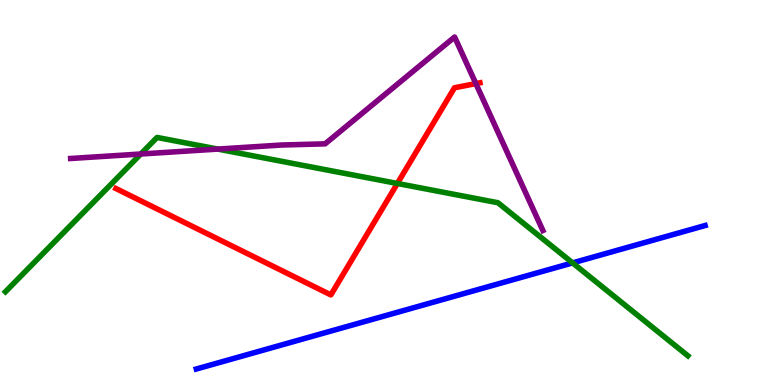[{'lines': ['blue', 'red'], 'intersections': []}, {'lines': ['green', 'red'], 'intersections': [{'x': 5.13, 'y': 5.23}]}, {'lines': ['purple', 'red'], 'intersections': [{'x': 6.14, 'y': 7.83}]}, {'lines': ['blue', 'green'], 'intersections': [{'x': 7.39, 'y': 3.17}]}, {'lines': ['blue', 'purple'], 'intersections': []}, {'lines': ['green', 'purple'], 'intersections': [{'x': 1.82, 'y': 6.0}, {'x': 2.81, 'y': 6.13}]}]